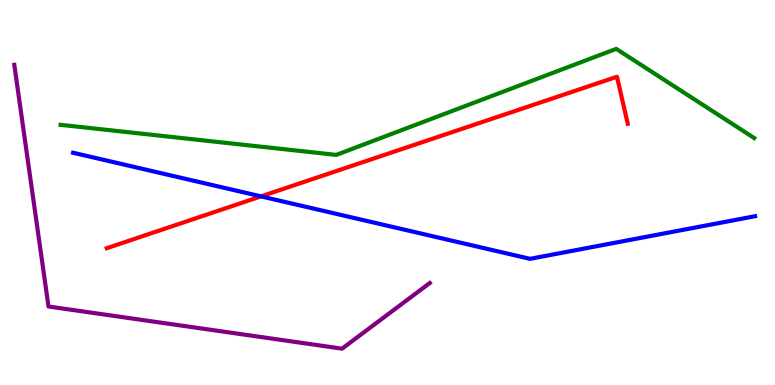[{'lines': ['blue', 'red'], 'intersections': [{'x': 3.37, 'y': 4.9}]}, {'lines': ['green', 'red'], 'intersections': []}, {'lines': ['purple', 'red'], 'intersections': []}, {'lines': ['blue', 'green'], 'intersections': []}, {'lines': ['blue', 'purple'], 'intersections': []}, {'lines': ['green', 'purple'], 'intersections': []}]